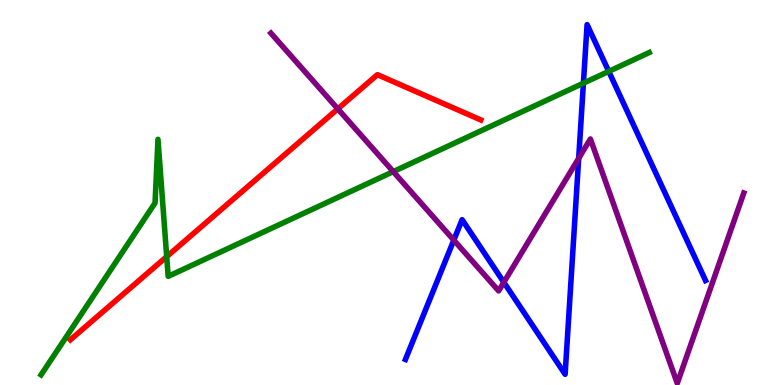[{'lines': ['blue', 'red'], 'intersections': []}, {'lines': ['green', 'red'], 'intersections': [{'x': 2.15, 'y': 3.33}]}, {'lines': ['purple', 'red'], 'intersections': [{'x': 4.36, 'y': 7.17}]}, {'lines': ['blue', 'green'], 'intersections': [{'x': 7.53, 'y': 7.84}, {'x': 7.85, 'y': 8.15}]}, {'lines': ['blue', 'purple'], 'intersections': [{'x': 5.86, 'y': 3.76}, {'x': 6.5, 'y': 2.67}, {'x': 7.47, 'y': 5.89}]}, {'lines': ['green', 'purple'], 'intersections': [{'x': 5.07, 'y': 5.54}]}]